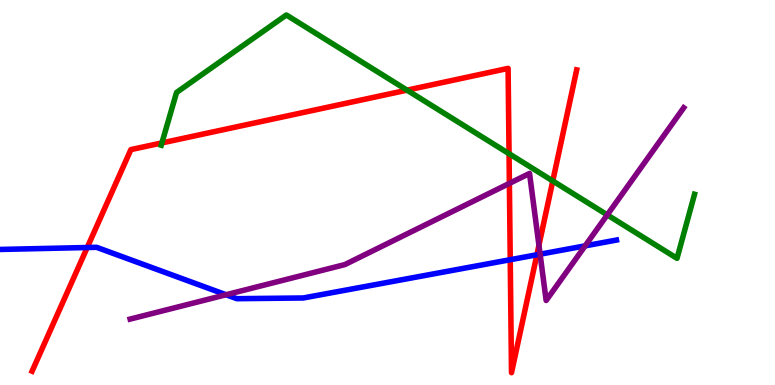[{'lines': ['blue', 'red'], 'intersections': [{'x': 1.13, 'y': 3.57}, {'x': 6.58, 'y': 3.25}, {'x': 6.93, 'y': 3.38}]}, {'lines': ['green', 'red'], 'intersections': [{'x': 2.09, 'y': 6.29}, {'x': 5.25, 'y': 7.66}, {'x': 6.57, 'y': 6.01}, {'x': 7.13, 'y': 5.3}]}, {'lines': ['purple', 'red'], 'intersections': [{'x': 6.57, 'y': 5.24}, {'x': 6.95, 'y': 3.63}]}, {'lines': ['blue', 'green'], 'intersections': []}, {'lines': ['blue', 'purple'], 'intersections': [{'x': 2.92, 'y': 2.34}, {'x': 6.97, 'y': 3.4}, {'x': 7.55, 'y': 3.61}]}, {'lines': ['green', 'purple'], 'intersections': [{'x': 7.84, 'y': 4.42}]}]